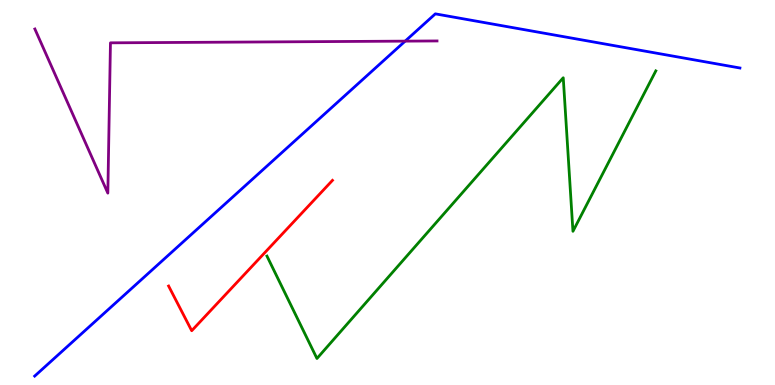[{'lines': ['blue', 'red'], 'intersections': []}, {'lines': ['green', 'red'], 'intersections': []}, {'lines': ['purple', 'red'], 'intersections': []}, {'lines': ['blue', 'green'], 'intersections': []}, {'lines': ['blue', 'purple'], 'intersections': [{'x': 5.23, 'y': 8.93}]}, {'lines': ['green', 'purple'], 'intersections': []}]